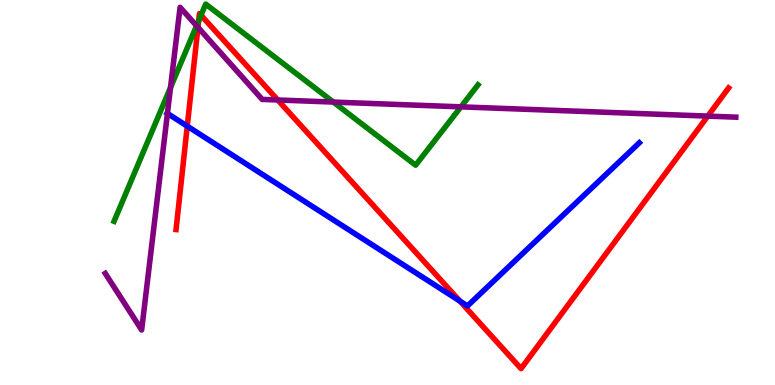[{'lines': ['blue', 'red'], 'intersections': [{'x': 2.42, 'y': 6.72}, {'x': 5.93, 'y': 2.18}]}, {'lines': ['green', 'red'], 'intersections': [{'x': 2.56, 'y': 9.46}, {'x': 2.59, 'y': 9.6}]}, {'lines': ['purple', 'red'], 'intersections': [{'x': 2.55, 'y': 9.29}, {'x': 3.58, 'y': 7.4}, {'x': 9.13, 'y': 6.98}]}, {'lines': ['blue', 'green'], 'intersections': []}, {'lines': ['blue', 'purple'], 'intersections': [{'x': 2.16, 'y': 7.05}]}, {'lines': ['green', 'purple'], 'intersections': [{'x': 2.2, 'y': 7.73}, {'x': 2.54, 'y': 9.33}, {'x': 4.3, 'y': 7.35}, {'x': 5.95, 'y': 7.22}]}]